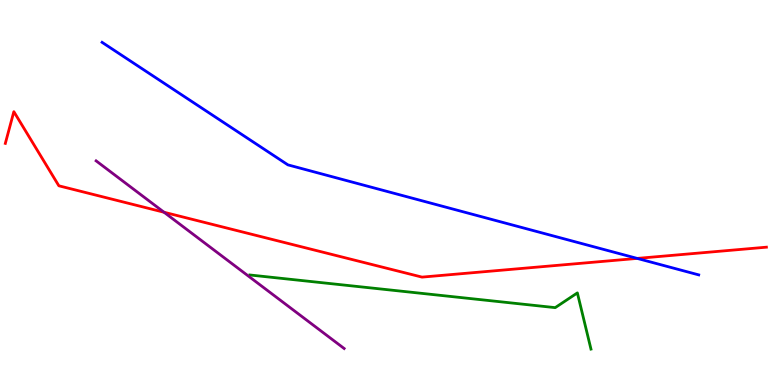[{'lines': ['blue', 'red'], 'intersections': [{'x': 8.22, 'y': 3.29}]}, {'lines': ['green', 'red'], 'intersections': []}, {'lines': ['purple', 'red'], 'intersections': [{'x': 2.12, 'y': 4.49}]}, {'lines': ['blue', 'green'], 'intersections': []}, {'lines': ['blue', 'purple'], 'intersections': []}, {'lines': ['green', 'purple'], 'intersections': []}]